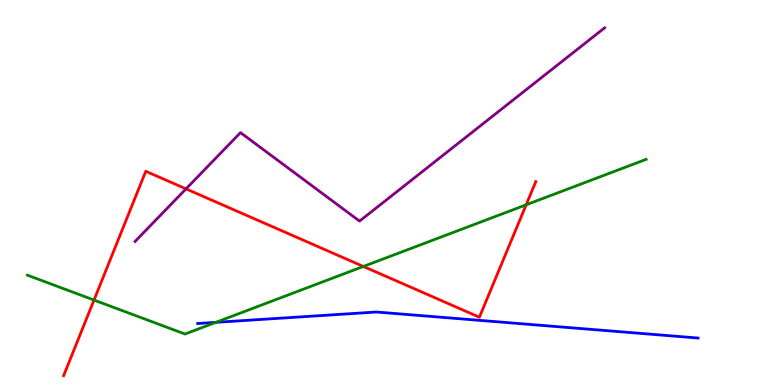[{'lines': ['blue', 'red'], 'intersections': []}, {'lines': ['green', 'red'], 'intersections': [{'x': 1.21, 'y': 2.21}, {'x': 4.69, 'y': 3.08}, {'x': 6.79, 'y': 4.68}]}, {'lines': ['purple', 'red'], 'intersections': [{'x': 2.4, 'y': 5.09}]}, {'lines': ['blue', 'green'], 'intersections': [{'x': 2.78, 'y': 1.63}]}, {'lines': ['blue', 'purple'], 'intersections': []}, {'lines': ['green', 'purple'], 'intersections': []}]